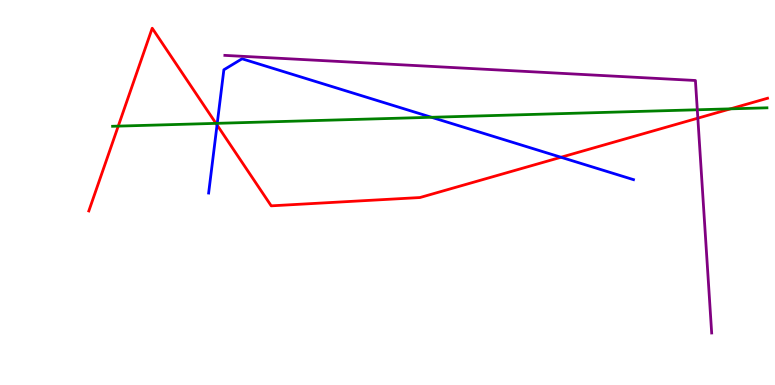[{'lines': ['blue', 'red'], 'intersections': [{'x': 2.8, 'y': 6.75}, {'x': 7.24, 'y': 5.92}]}, {'lines': ['green', 'red'], 'intersections': [{'x': 1.53, 'y': 6.72}, {'x': 2.79, 'y': 6.8}, {'x': 9.43, 'y': 7.17}]}, {'lines': ['purple', 'red'], 'intersections': [{'x': 9.0, 'y': 6.93}]}, {'lines': ['blue', 'green'], 'intersections': [{'x': 2.8, 'y': 6.8}, {'x': 5.57, 'y': 6.95}]}, {'lines': ['blue', 'purple'], 'intersections': []}, {'lines': ['green', 'purple'], 'intersections': [{'x': 9.0, 'y': 7.15}]}]